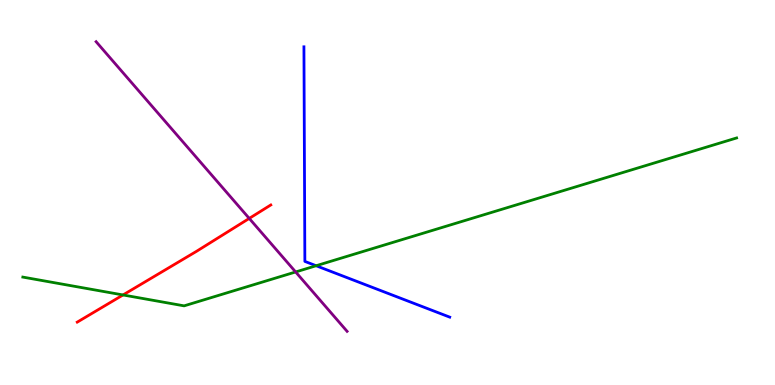[{'lines': ['blue', 'red'], 'intersections': []}, {'lines': ['green', 'red'], 'intersections': [{'x': 1.59, 'y': 2.34}]}, {'lines': ['purple', 'red'], 'intersections': [{'x': 3.22, 'y': 4.33}]}, {'lines': ['blue', 'green'], 'intersections': [{'x': 4.08, 'y': 3.1}]}, {'lines': ['blue', 'purple'], 'intersections': []}, {'lines': ['green', 'purple'], 'intersections': [{'x': 3.81, 'y': 2.94}]}]